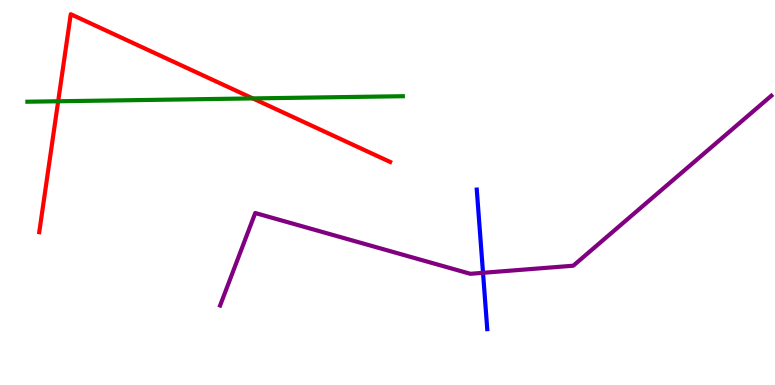[{'lines': ['blue', 'red'], 'intersections': []}, {'lines': ['green', 'red'], 'intersections': [{'x': 0.751, 'y': 7.37}, {'x': 3.26, 'y': 7.44}]}, {'lines': ['purple', 'red'], 'intersections': []}, {'lines': ['blue', 'green'], 'intersections': []}, {'lines': ['blue', 'purple'], 'intersections': [{'x': 6.23, 'y': 2.91}]}, {'lines': ['green', 'purple'], 'intersections': []}]